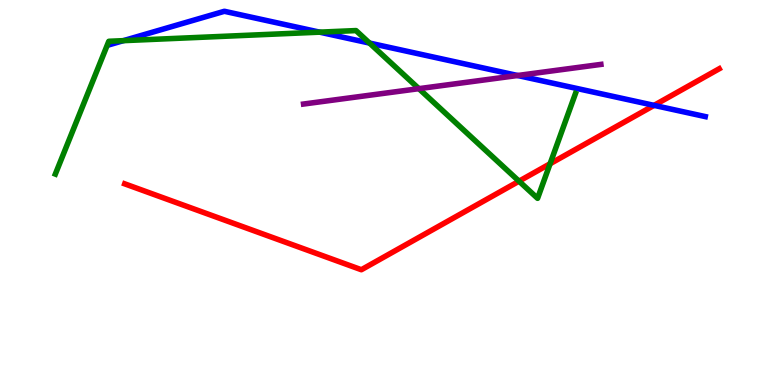[{'lines': ['blue', 'red'], 'intersections': [{'x': 8.44, 'y': 7.26}]}, {'lines': ['green', 'red'], 'intersections': [{'x': 6.7, 'y': 5.29}, {'x': 7.1, 'y': 5.75}]}, {'lines': ['purple', 'red'], 'intersections': []}, {'lines': ['blue', 'green'], 'intersections': [{'x': 1.59, 'y': 8.94}, {'x': 4.12, 'y': 9.16}, {'x': 4.77, 'y': 8.88}]}, {'lines': ['blue', 'purple'], 'intersections': [{'x': 6.68, 'y': 8.04}]}, {'lines': ['green', 'purple'], 'intersections': [{'x': 5.4, 'y': 7.7}]}]